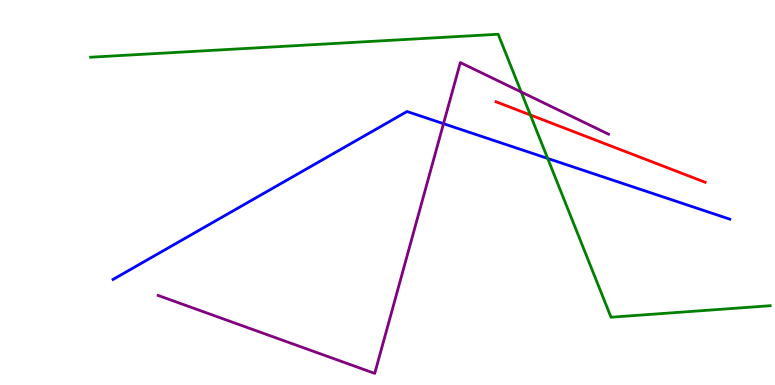[{'lines': ['blue', 'red'], 'intersections': []}, {'lines': ['green', 'red'], 'intersections': [{'x': 6.84, 'y': 7.01}]}, {'lines': ['purple', 'red'], 'intersections': []}, {'lines': ['blue', 'green'], 'intersections': [{'x': 7.07, 'y': 5.89}]}, {'lines': ['blue', 'purple'], 'intersections': [{'x': 5.72, 'y': 6.79}]}, {'lines': ['green', 'purple'], 'intersections': [{'x': 6.73, 'y': 7.61}]}]